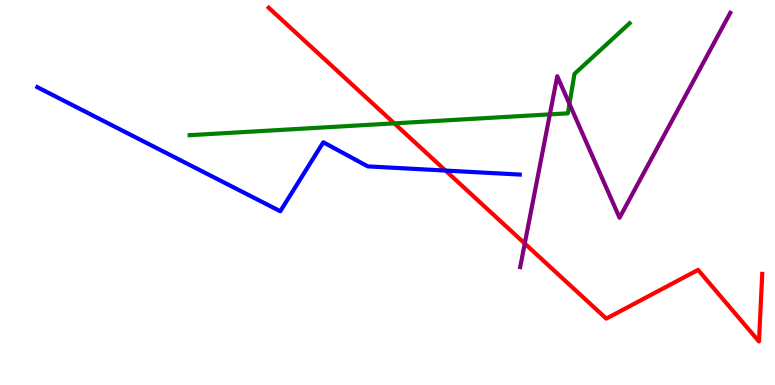[{'lines': ['blue', 'red'], 'intersections': [{'x': 5.75, 'y': 5.57}]}, {'lines': ['green', 'red'], 'intersections': [{'x': 5.09, 'y': 6.8}]}, {'lines': ['purple', 'red'], 'intersections': [{'x': 6.77, 'y': 3.67}]}, {'lines': ['blue', 'green'], 'intersections': []}, {'lines': ['blue', 'purple'], 'intersections': []}, {'lines': ['green', 'purple'], 'intersections': [{'x': 7.09, 'y': 7.03}, {'x': 7.35, 'y': 7.3}]}]